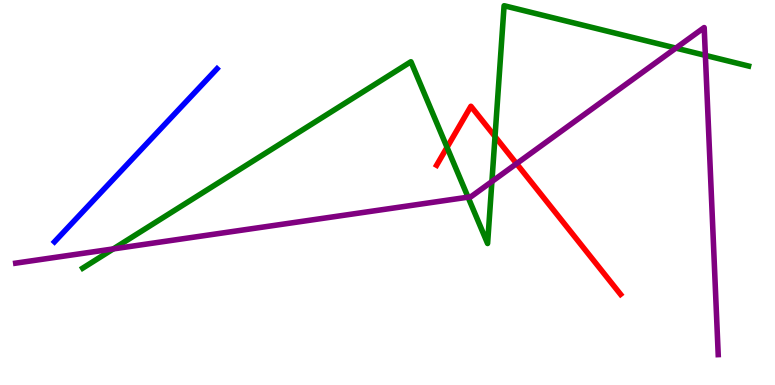[{'lines': ['blue', 'red'], 'intersections': []}, {'lines': ['green', 'red'], 'intersections': [{'x': 5.77, 'y': 6.17}, {'x': 6.39, 'y': 6.45}]}, {'lines': ['purple', 'red'], 'intersections': [{'x': 6.67, 'y': 5.75}]}, {'lines': ['blue', 'green'], 'intersections': []}, {'lines': ['blue', 'purple'], 'intersections': []}, {'lines': ['green', 'purple'], 'intersections': [{'x': 1.46, 'y': 3.53}, {'x': 6.04, 'y': 4.88}, {'x': 6.35, 'y': 5.28}, {'x': 8.72, 'y': 8.75}, {'x': 9.1, 'y': 8.56}]}]